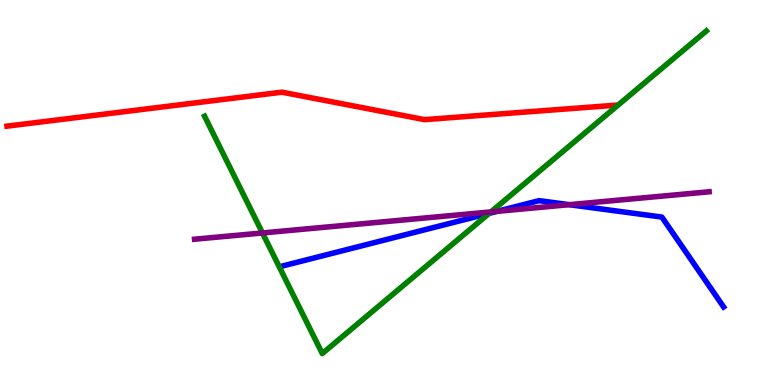[{'lines': ['blue', 'red'], 'intersections': []}, {'lines': ['green', 'red'], 'intersections': []}, {'lines': ['purple', 'red'], 'intersections': []}, {'lines': ['blue', 'green'], 'intersections': [{'x': 6.31, 'y': 4.46}]}, {'lines': ['blue', 'purple'], 'intersections': [{'x': 6.42, 'y': 4.51}, {'x': 7.34, 'y': 4.68}]}, {'lines': ['green', 'purple'], 'intersections': [{'x': 3.39, 'y': 3.95}, {'x': 6.33, 'y': 4.5}]}]